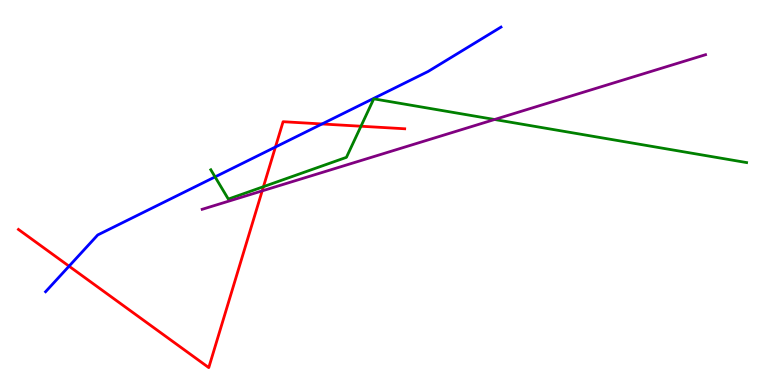[{'lines': ['blue', 'red'], 'intersections': [{'x': 0.891, 'y': 3.09}, {'x': 3.55, 'y': 6.18}, {'x': 4.16, 'y': 6.78}]}, {'lines': ['green', 'red'], 'intersections': [{'x': 3.4, 'y': 5.15}, {'x': 4.66, 'y': 6.72}]}, {'lines': ['purple', 'red'], 'intersections': [{'x': 3.38, 'y': 5.04}]}, {'lines': ['blue', 'green'], 'intersections': [{'x': 2.78, 'y': 5.41}]}, {'lines': ['blue', 'purple'], 'intersections': []}, {'lines': ['green', 'purple'], 'intersections': [{'x': 6.38, 'y': 6.9}]}]